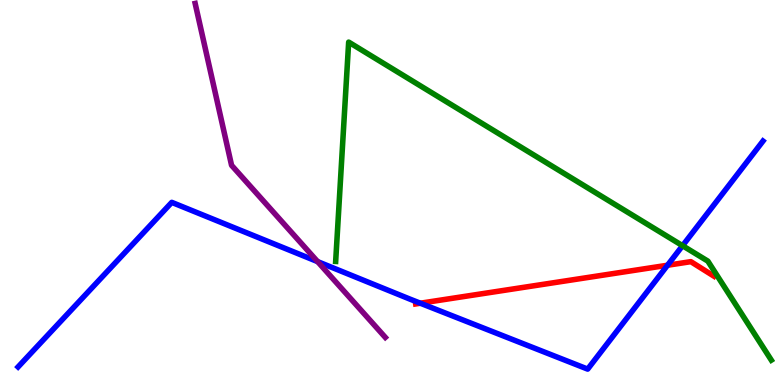[{'lines': ['blue', 'red'], 'intersections': [{'x': 5.42, 'y': 2.12}, {'x': 8.61, 'y': 3.11}]}, {'lines': ['green', 'red'], 'intersections': []}, {'lines': ['purple', 'red'], 'intersections': []}, {'lines': ['blue', 'green'], 'intersections': [{'x': 8.81, 'y': 3.62}]}, {'lines': ['blue', 'purple'], 'intersections': [{'x': 4.1, 'y': 3.2}]}, {'lines': ['green', 'purple'], 'intersections': []}]